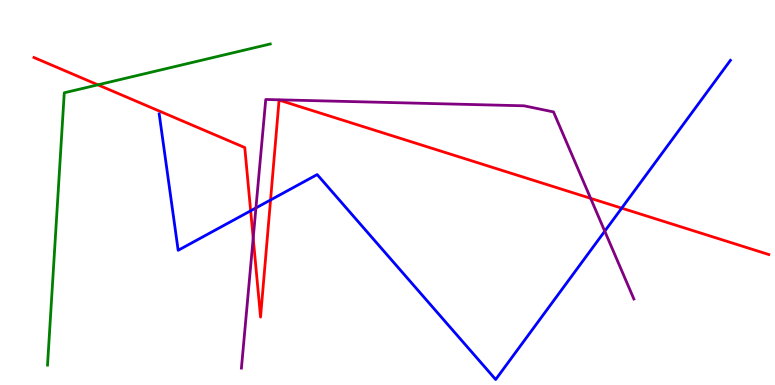[{'lines': ['blue', 'red'], 'intersections': [{'x': 3.23, 'y': 4.52}, {'x': 3.49, 'y': 4.81}, {'x': 8.02, 'y': 4.59}]}, {'lines': ['green', 'red'], 'intersections': [{'x': 1.26, 'y': 7.8}]}, {'lines': ['purple', 'red'], 'intersections': [{'x': 3.27, 'y': 3.82}, {'x': 7.62, 'y': 4.85}]}, {'lines': ['blue', 'green'], 'intersections': []}, {'lines': ['blue', 'purple'], 'intersections': [{'x': 3.3, 'y': 4.6}, {'x': 7.8, 'y': 3.99}]}, {'lines': ['green', 'purple'], 'intersections': []}]